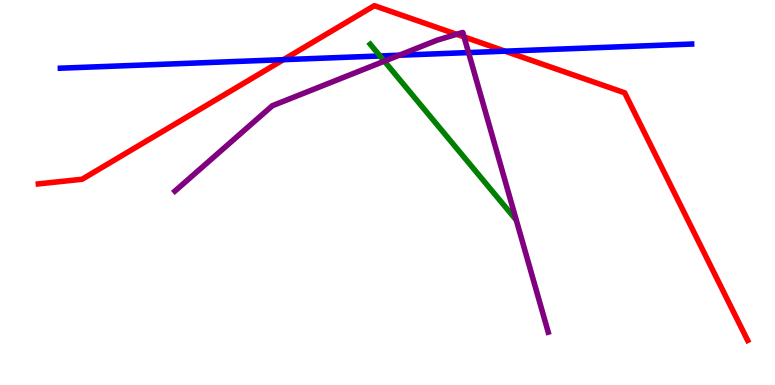[{'lines': ['blue', 'red'], 'intersections': [{'x': 3.66, 'y': 8.45}, {'x': 6.52, 'y': 8.67}]}, {'lines': ['green', 'red'], 'intersections': []}, {'lines': ['purple', 'red'], 'intersections': [{'x': 5.89, 'y': 9.11}, {'x': 5.99, 'y': 9.04}]}, {'lines': ['blue', 'green'], 'intersections': [{'x': 4.9, 'y': 8.55}]}, {'lines': ['blue', 'purple'], 'intersections': [{'x': 5.15, 'y': 8.57}, {'x': 6.05, 'y': 8.63}]}, {'lines': ['green', 'purple'], 'intersections': [{'x': 4.96, 'y': 8.41}]}]